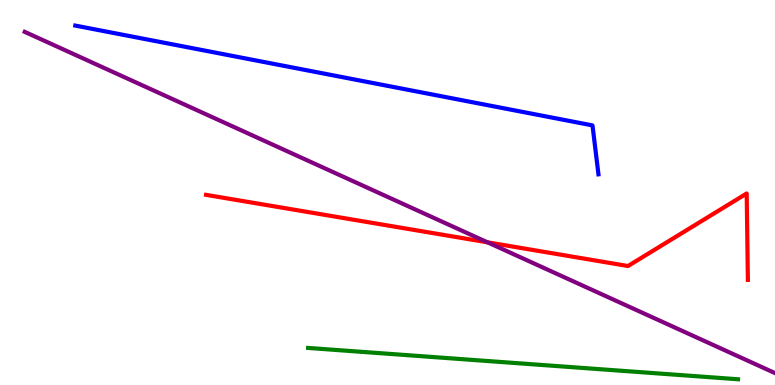[{'lines': ['blue', 'red'], 'intersections': []}, {'lines': ['green', 'red'], 'intersections': []}, {'lines': ['purple', 'red'], 'intersections': [{'x': 6.29, 'y': 3.71}]}, {'lines': ['blue', 'green'], 'intersections': []}, {'lines': ['blue', 'purple'], 'intersections': []}, {'lines': ['green', 'purple'], 'intersections': []}]